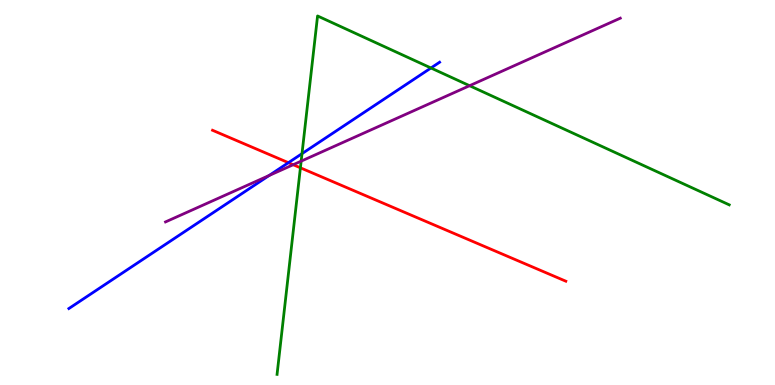[{'lines': ['blue', 'red'], 'intersections': [{'x': 3.72, 'y': 5.77}]}, {'lines': ['green', 'red'], 'intersections': [{'x': 3.88, 'y': 5.64}]}, {'lines': ['purple', 'red'], 'intersections': [{'x': 3.78, 'y': 5.72}]}, {'lines': ['blue', 'green'], 'intersections': [{'x': 3.9, 'y': 6.01}, {'x': 5.56, 'y': 8.23}]}, {'lines': ['blue', 'purple'], 'intersections': [{'x': 3.47, 'y': 5.44}]}, {'lines': ['green', 'purple'], 'intersections': [{'x': 3.89, 'y': 5.81}, {'x': 6.06, 'y': 7.77}]}]